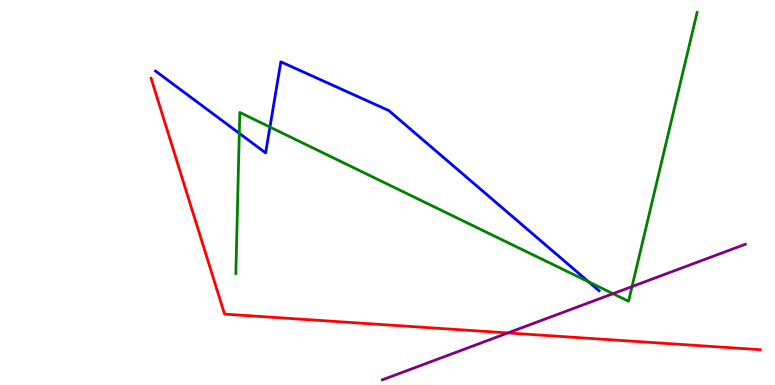[{'lines': ['blue', 'red'], 'intersections': []}, {'lines': ['green', 'red'], 'intersections': []}, {'lines': ['purple', 'red'], 'intersections': [{'x': 6.55, 'y': 1.35}]}, {'lines': ['blue', 'green'], 'intersections': [{'x': 3.09, 'y': 6.54}, {'x': 3.48, 'y': 6.7}, {'x': 7.6, 'y': 2.68}]}, {'lines': ['blue', 'purple'], 'intersections': []}, {'lines': ['green', 'purple'], 'intersections': [{'x': 7.91, 'y': 2.37}, {'x': 8.15, 'y': 2.56}]}]